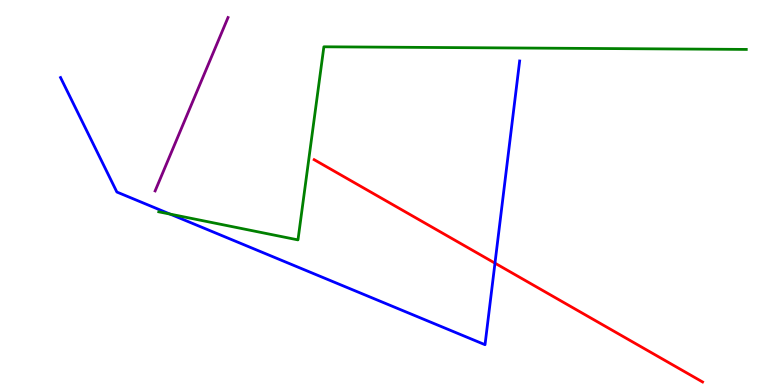[{'lines': ['blue', 'red'], 'intersections': [{'x': 6.39, 'y': 3.16}]}, {'lines': ['green', 'red'], 'intersections': []}, {'lines': ['purple', 'red'], 'intersections': []}, {'lines': ['blue', 'green'], 'intersections': [{'x': 2.19, 'y': 4.44}]}, {'lines': ['blue', 'purple'], 'intersections': []}, {'lines': ['green', 'purple'], 'intersections': []}]